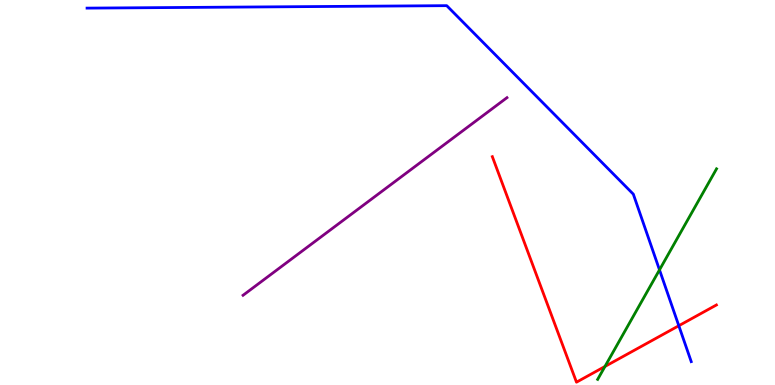[{'lines': ['blue', 'red'], 'intersections': [{'x': 8.76, 'y': 1.54}]}, {'lines': ['green', 'red'], 'intersections': [{'x': 7.81, 'y': 0.481}]}, {'lines': ['purple', 'red'], 'intersections': []}, {'lines': ['blue', 'green'], 'intersections': [{'x': 8.51, 'y': 2.99}]}, {'lines': ['blue', 'purple'], 'intersections': []}, {'lines': ['green', 'purple'], 'intersections': []}]